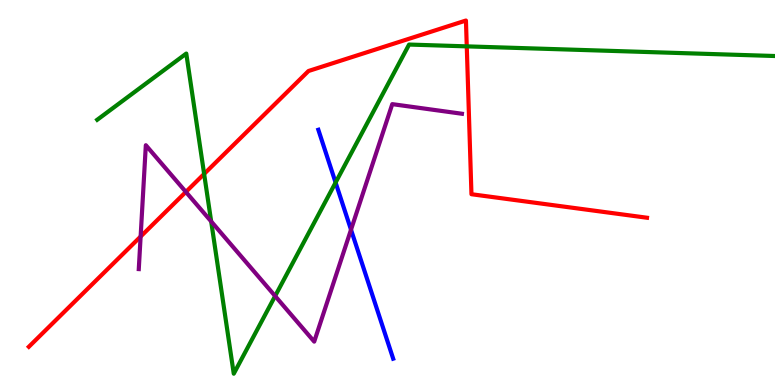[{'lines': ['blue', 'red'], 'intersections': []}, {'lines': ['green', 'red'], 'intersections': [{'x': 2.63, 'y': 5.48}, {'x': 6.02, 'y': 8.8}]}, {'lines': ['purple', 'red'], 'intersections': [{'x': 1.81, 'y': 3.86}, {'x': 2.4, 'y': 5.01}]}, {'lines': ['blue', 'green'], 'intersections': [{'x': 4.33, 'y': 5.26}]}, {'lines': ['blue', 'purple'], 'intersections': [{'x': 4.53, 'y': 4.03}]}, {'lines': ['green', 'purple'], 'intersections': [{'x': 2.72, 'y': 4.25}, {'x': 3.55, 'y': 2.31}]}]